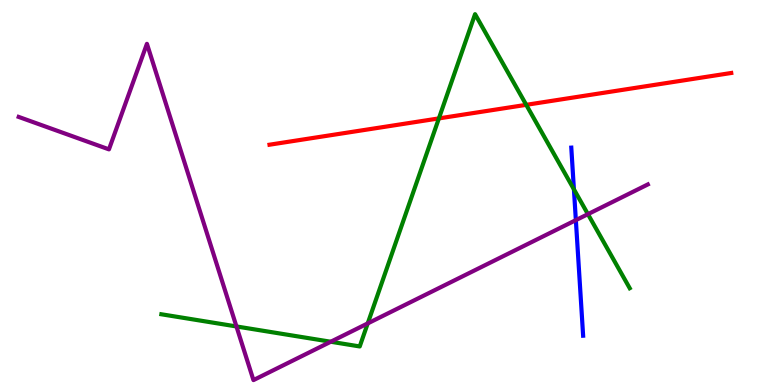[{'lines': ['blue', 'red'], 'intersections': []}, {'lines': ['green', 'red'], 'intersections': [{'x': 5.66, 'y': 6.92}, {'x': 6.79, 'y': 7.28}]}, {'lines': ['purple', 'red'], 'intersections': []}, {'lines': ['blue', 'green'], 'intersections': [{'x': 7.41, 'y': 5.08}]}, {'lines': ['blue', 'purple'], 'intersections': [{'x': 7.43, 'y': 4.28}]}, {'lines': ['green', 'purple'], 'intersections': [{'x': 3.05, 'y': 1.52}, {'x': 4.27, 'y': 1.12}, {'x': 4.74, 'y': 1.6}, {'x': 7.59, 'y': 4.44}]}]